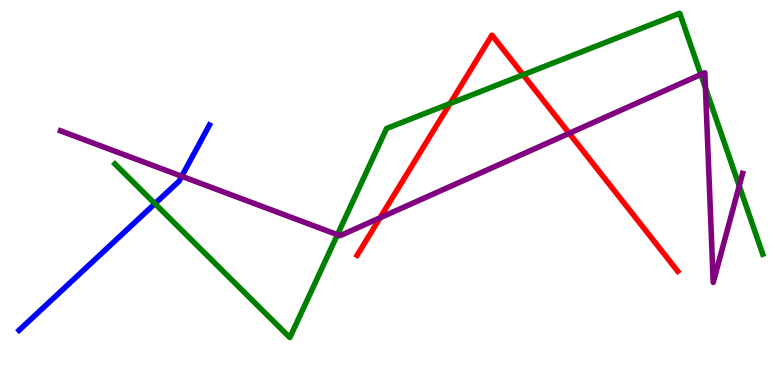[{'lines': ['blue', 'red'], 'intersections': []}, {'lines': ['green', 'red'], 'intersections': [{'x': 5.81, 'y': 7.31}, {'x': 6.75, 'y': 8.06}]}, {'lines': ['purple', 'red'], 'intersections': [{'x': 4.9, 'y': 4.34}, {'x': 7.34, 'y': 6.54}]}, {'lines': ['blue', 'green'], 'intersections': [{'x': 2.0, 'y': 4.71}]}, {'lines': ['blue', 'purple'], 'intersections': [{'x': 2.34, 'y': 5.42}]}, {'lines': ['green', 'purple'], 'intersections': [{'x': 4.35, 'y': 3.9}, {'x': 9.04, 'y': 8.06}, {'x': 9.1, 'y': 7.72}, {'x': 9.54, 'y': 5.17}]}]